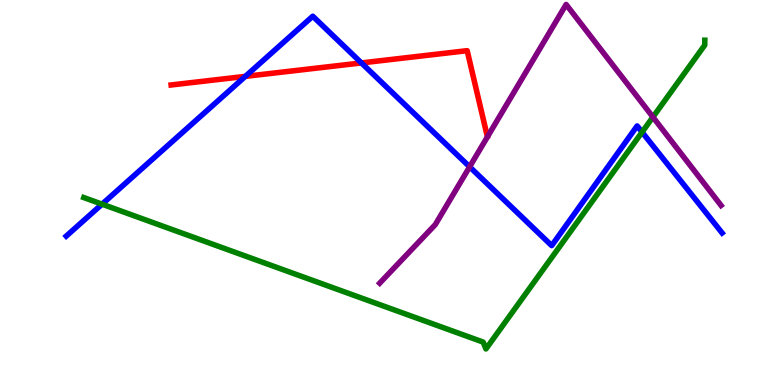[{'lines': ['blue', 'red'], 'intersections': [{'x': 3.17, 'y': 8.02}, {'x': 4.66, 'y': 8.37}]}, {'lines': ['green', 'red'], 'intersections': []}, {'lines': ['purple', 'red'], 'intersections': []}, {'lines': ['blue', 'green'], 'intersections': [{'x': 1.32, 'y': 4.7}, {'x': 8.28, 'y': 6.57}]}, {'lines': ['blue', 'purple'], 'intersections': [{'x': 6.06, 'y': 5.67}]}, {'lines': ['green', 'purple'], 'intersections': [{'x': 8.42, 'y': 6.96}]}]